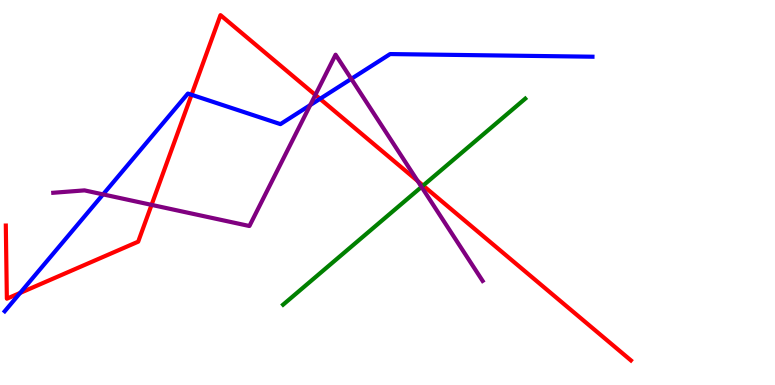[{'lines': ['blue', 'red'], 'intersections': [{'x': 0.26, 'y': 2.39}, {'x': 2.47, 'y': 7.54}, {'x': 4.13, 'y': 7.43}]}, {'lines': ['green', 'red'], 'intersections': [{'x': 5.46, 'y': 5.18}]}, {'lines': ['purple', 'red'], 'intersections': [{'x': 1.96, 'y': 4.68}, {'x': 4.07, 'y': 7.53}, {'x': 5.39, 'y': 5.3}]}, {'lines': ['blue', 'green'], 'intersections': []}, {'lines': ['blue', 'purple'], 'intersections': [{'x': 1.33, 'y': 4.95}, {'x': 4.0, 'y': 7.27}, {'x': 4.53, 'y': 7.95}]}, {'lines': ['green', 'purple'], 'intersections': [{'x': 5.44, 'y': 5.15}]}]